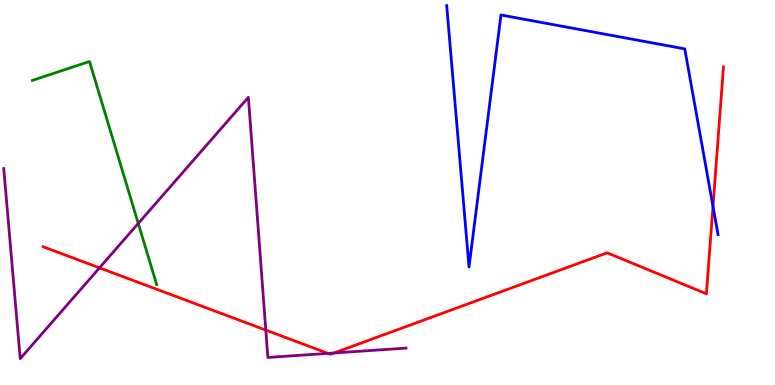[{'lines': ['blue', 'red'], 'intersections': [{'x': 9.2, 'y': 4.64}]}, {'lines': ['green', 'red'], 'intersections': []}, {'lines': ['purple', 'red'], 'intersections': [{'x': 1.28, 'y': 3.04}, {'x': 3.43, 'y': 1.43}, {'x': 4.23, 'y': 0.821}, {'x': 4.31, 'y': 0.832}]}, {'lines': ['blue', 'green'], 'intersections': []}, {'lines': ['blue', 'purple'], 'intersections': []}, {'lines': ['green', 'purple'], 'intersections': [{'x': 1.78, 'y': 4.2}]}]